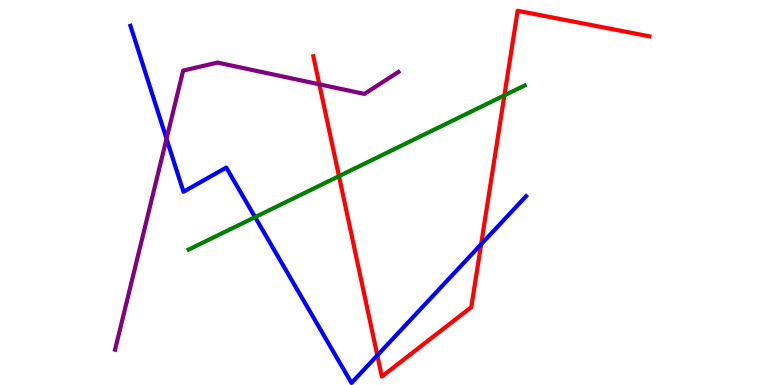[{'lines': ['blue', 'red'], 'intersections': [{'x': 4.87, 'y': 0.77}, {'x': 6.21, 'y': 3.65}]}, {'lines': ['green', 'red'], 'intersections': [{'x': 4.37, 'y': 5.42}, {'x': 6.51, 'y': 7.52}]}, {'lines': ['purple', 'red'], 'intersections': [{'x': 4.12, 'y': 7.81}]}, {'lines': ['blue', 'green'], 'intersections': [{'x': 3.29, 'y': 4.36}]}, {'lines': ['blue', 'purple'], 'intersections': [{'x': 2.15, 'y': 6.4}]}, {'lines': ['green', 'purple'], 'intersections': []}]